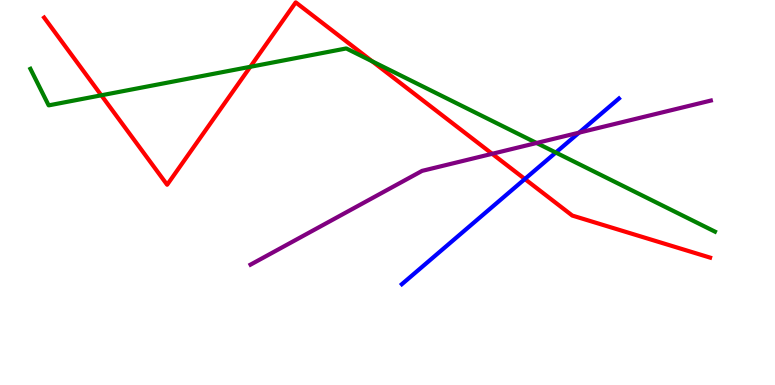[{'lines': ['blue', 'red'], 'intersections': [{'x': 6.77, 'y': 5.35}]}, {'lines': ['green', 'red'], 'intersections': [{'x': 1.31, 'y': 7.52}, {'x': 3.23, 'y': 8.26}, {'x': 4.8, 'y': 8.41}]}, {'lines': ['purple', 'red'], 'intersections': [{'x': 6.35, 'y': 6.0}]}, {'lines': ['blue', 'green'], 'intersections': [{'x': 7.17, 'y': 6.04}]}, {'lines': ['blue', 'purple'], 'intersections': [{'x': 7.47, 'y': 6.55}]}, {'lines': ['green', 'purple'], 'intersections': [{'x': 6.92, 'y': 6.29}]}]